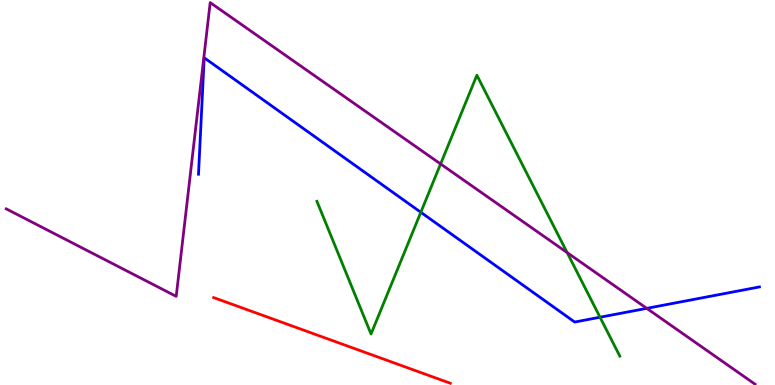[{'lines': ['blue', 'red'], 'intersections': []}, {'lines': ['green', 'red'], 'intersections': []}, {'lines': ['purple', 'red'], 'intersections': []}, {'lines': ['blue', 'green'], 'intersections': [{'x': 5.43, 'y': 4.49}, {'x': 7.74, 'y': 1.76}]}, {'lines': ['blue', 'purple'], 'intersections': [{'x': 8.35, 'y': 1.99}]}, {'lines': ['green', 'purple'], 'intersections': [{'x': 5.69, 'y': 5.74}, {'x': 7.32, 'y': 3.44}]}]